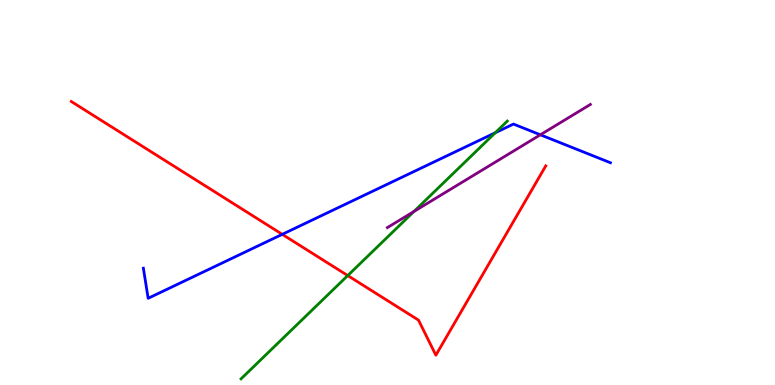[{'lines': ['blue', 'red'], 'intersections': [{'x': 3.64, 'y': 3.91}]}, {'lines': ['green', 'red'], 'intersections': [{'x': 4.49, 'y': 2.84}]}, {'lines': ['purple', 'red'], 'intersections': []}, {'lines': ['blue', 'green'], 'intersections': [{'x': 6.39, 'y': 6.55}]}, {'lines': ['blue', 'purple'], 'intersections': [{'x': 6.97, 'y': 6.5}]}, {'lines': ['green', 'purple'], 'intersections': [{'x': 5.34, 'y': 4.51}]}]